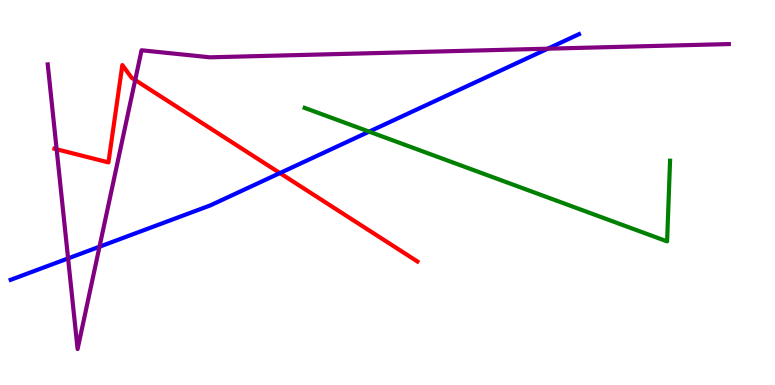[{'lines': ['blue', 'red'], 'intersections': [{'x': 3.61, 'y': 5.5}]}, {'lines': ['green', 'red'], 'intersections': []}, {'lines': ['purple', 'red'], 'intersections': [{'x': 0.731, 'y': 6.12}, {'x': 1.74, 'y': 7.92}]}, {'lines': ['blue', 'green'], 'intersections': [{'x': 4.76, 'y': 6.58}]}, {'lines': ['blue', 'purple'], 'intersections': [{'x': 0.878, 'y': 3.29}, {'x': 1.28, 'y': 3.59}, {'x': 7.07, 'y': 8.74}]}, {'lines': ['green', 'purple'], 'intersections': []}]